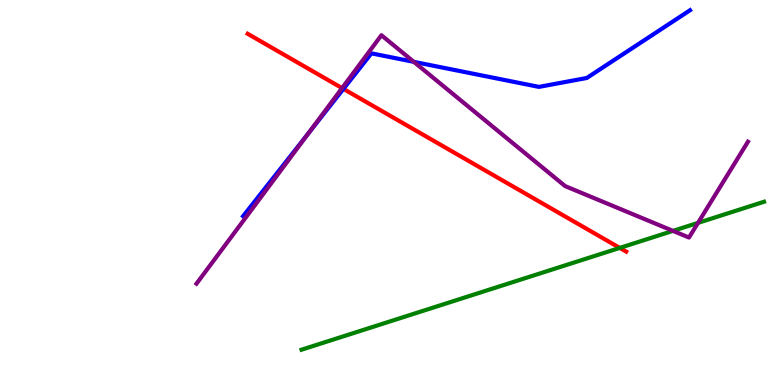[{'lines': ['blue', 'red'], 'intersections': [{'x': 4.43, 'y': 7.69}]}, {'lines': ['green', 'red'], 'intersections': [{'x': 8.0, 'y': 3.56}]}, {'lines': ['purple', 'red'], 'intersections': [{'x': 4.41, 'y': 7.71}]}, {'lines': ['blue', 'green'], 'intersections': []}, {'lines': ['blue', 'purple'], 'intersections': [{'x': 3.98, 'y': 6.54}, {'x': 5.34, 'y': 8.39}]}, {'lines': ['green', 'purple'], 'intersections': [{'x': 8.68, 'y': 4.0}, {'x': 9.01, 'y': 4.21}]}]